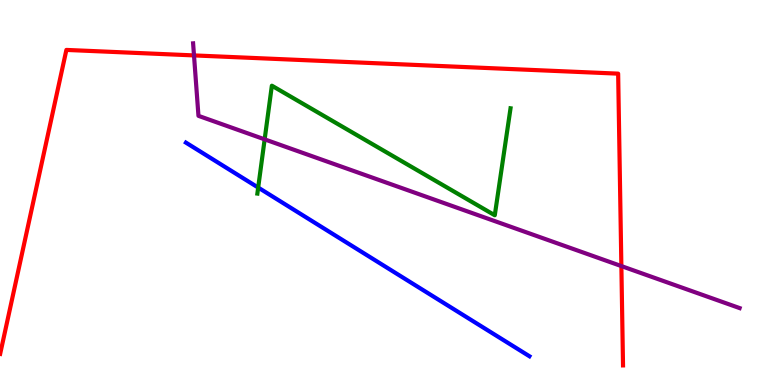[{'lines': ['blue', 'red'], 'intersections': []}, {'lines': ['green', 'red'], 'intersections': []}, {'lines': ['purple', 'red'], 'intersections': [{'x': 2.5, 'y': 8.56}, {'x': 8.02, 'y': 3.09}]}, {'lines': ['blue', 'green'], 'intersections': [{'x': 3.33, 'y': 5.13}]}, {'lines': ['blue', 'purple'], 'intersections': []}, {'lines': ['green', 'purple'], 'intersections': [{'x': 3.41, 'y': 6.38}]}]